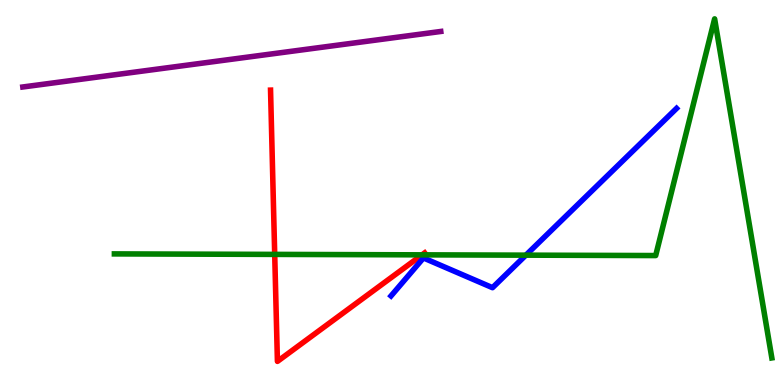[{'lines': ['blue', 'red'], 'intersections': []}, {'lines': ['green', 'red'], 'intersections': [{'x': 3.54, 'y': 3.39}, {'x': 5.45, 'y': 3.38}]}, {'lines': ['purple', 'red'], 'intersections': []}, {'lines': ['blue', 'green'], 'intersections': [{'x': 6.79, 'y': 3.37}]}, {'lines': ['blue', 'purple'], 'intersections': []}, {'lines': ['green', 'purple'], 'intersections': []}]